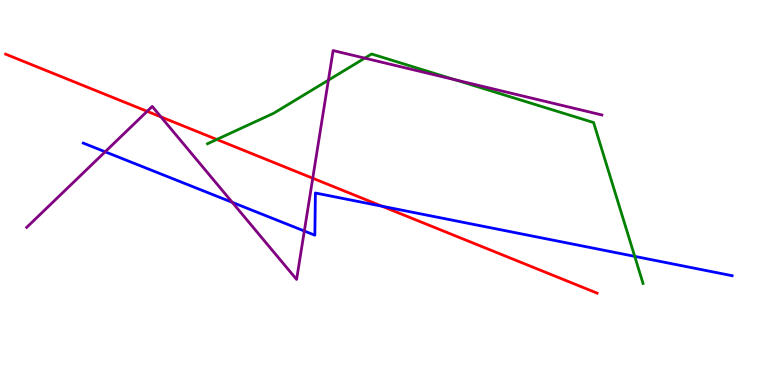[{'lines': ['blue', 'red'], 'intersections': [{'x': 4.93, 'y': 4.64}]}, {'lines': ['green', 'red'], 'intersections': [{'x': 2.8, 'y': 6.38}]}, {'lines': ['purple', 'red'], 'intersections': [{'x': 1.9, 'y': 7.11}, {'x': 2.08, 'y': 6.96}, {'x': 4.04, 'y': 5.37}]}, {'lines': ['blue', 'green'], 'intersections': [{'x': 8.19, 'y': 3.34}]}, {'lines': ['blue', 'purple'], 'intersections': [{'x': 1.36, 'y': 6.06}, {'x': 3.0, 'y': 4.74}, {'x': 3.93, 'y': 4.0}]}, {'lines': ['green', 'purple'], 'intersections': [{'x': 4.24, 'y': 7.92}, {'x': 4.71, 'y': 8.49}, {'x': 5.87, 'y': 7.93}]}]